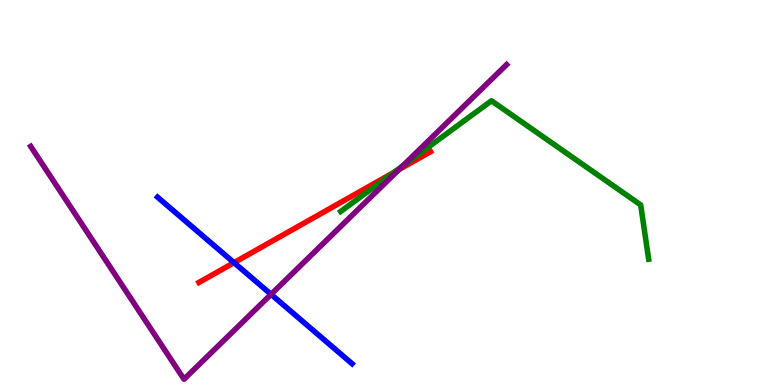[{'lines': ['blue', 'red'], 'intersections': [{'x': 3.02, 'y': 3.18}]}, {'lines': ['green', 'red'], 'intersections': [{'x': 5.08, 'y': 5.52}]}, {'lines': ['purple', 'red'], 'intersections': [{'x': 5.15, 'y': 5.6}]}, {'lines': ['blue', 'green'], 'intersections': []}, {'lines': ['blue', 'purple'], 'intersections': [{'x': 3.5, 'y': 2.35}]}, {'lines': ['green', 'purple'], 'intersections': [{'x': 5.2, 'y': 5.69}]}]